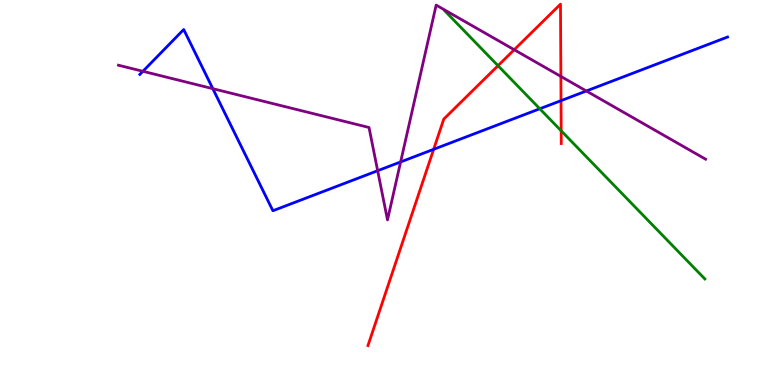[{'lines': ['blue', 'red'], 'intersections': [{'x': 5.6, 'y': 6.12}, {'x': 7.24, 'y': 7.39}]}, {'lines': ['green', 'red'], 'intersections': [{'x': 6.43, 'y': 8.29}, {'x': 7.24, 'y': 6.6}]}, {'lines': ['purple', 'red'], 'intersections': [{'x': 6.63, 'y': 8.71}, {'x': 7.24, 'y': 8.01}]}, {'lines': ['blue', 'green'], 'intersections': [{'x': 6.97, 'y': 7.18}]}, {'lines': ['blue', 'purple'], 'intersections': [{'x': 1.84, 'y': 8.15}, {'x': 2.75, 'y': 7.7}, {'x': 4.87, 'y': 5.57}, {'x': 5.17, 'y': 5.79}, {'x': 7.57, 'y': 7.64}]}, {'lines': ['green', 'purple'], 'intersections': []}]